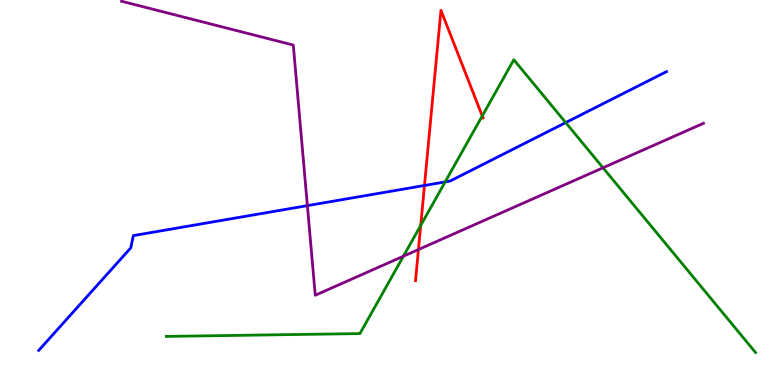[{'lines': ['blue', 'red'], 'intersections': [{'x': 5.48, 'y': 5.18}]}, {'lines': ['green', 'red'], 'intersections': [{'x': 5.43, 'y': 4.14}, {'x': 6.22, 'y': 6.99}]}, {'lines': ['purple', 'red'], 'intersections': [{'x': 5.4, 'y': 3.52}]}, {'lines': ['blue', 'green'], 'intersections': [{'x': 5.74, 'y': 5.27}, {'x': 7.3, 'y': 6.82}]}, {'lines': ['blue', 'purple'], 'intersections': [{'x': 3.97, 'y': 4.66}]}, {'lines': ['green', 'purple'], 'intersections': [{'x': 5.21, 'y': 3.35}, {'x': 7.78, 'y': 5.64}]}]